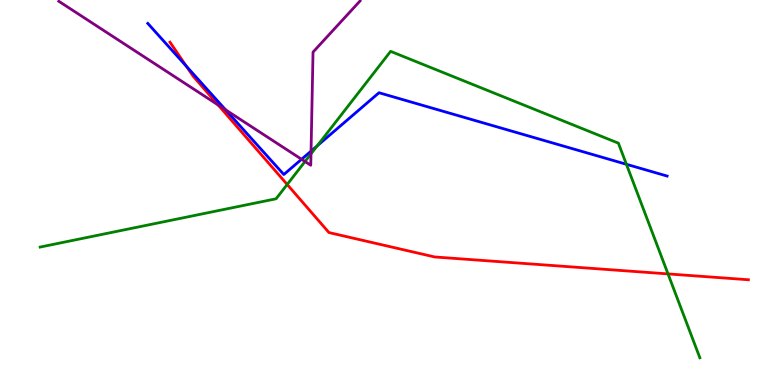[{'lines': ['blue', 'red'], 'intersections': [{'x': 2.4, 'y': 8.28}]}, {'lines': ['green', 'red'], 'intersections': [{'x': 3.71, 'y': 5.21}, {'x': 8.62, 'y': 2.89}]}, {'lines': ['purple', 'red'], 'intersections': [{'x': 2.81, 'y': 7.27}]}, {'lines': ['blue', 'green'], 'intersections': [{'x': 4.09, 'y': 6.21}, {'x': 8.08, 'y': 5.73}]}, {'lines': ['blue', 'purple'], 'intersections': [{'x': 2.91, 'y': 7.15}, {'x': 3.89, 'y': 5.86}, {'x': 4.01, 'y': 6.07}]}, {'lines': ['green', 'purple'], 'intersections': [{'x': 3.94, 'y': 5.8}, {'x': 4.01, 'y': 6.0}]}]